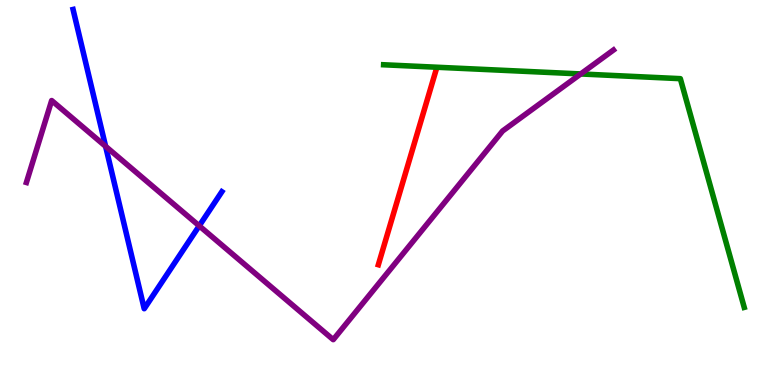[{'lines': ['blue', 'red'], 'intersections': []}, {'lines': ['green', 'red'], 'intersections': []}, {'lines': ['purple', 'red'], 'intersections': []}, {'lines': ['blue', 'green'], 'intersections': []}, {'lines': ['blue', 'purple'], 'intersections': [{'x': 1.36, 'y': 6.2}, {'x': 2.57, 'y': 4.13}]}, {'lines': ['green', 'purple'], 'intersections': [{'x': 7.49, 'y': 8.08}]}]